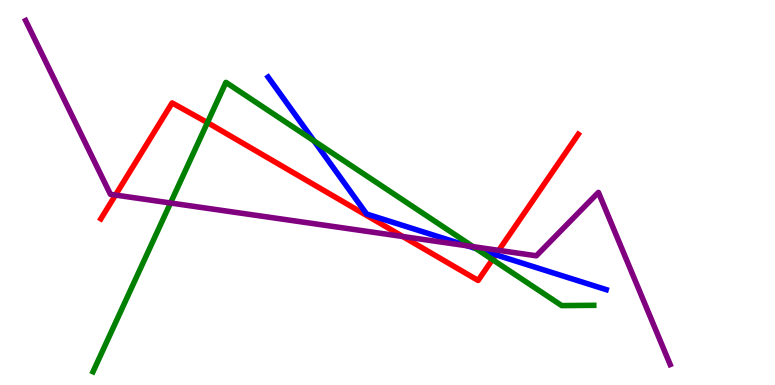[{'lines': ['blue', 'red'], 'intersections': [{'x': 6.4, 'y': 3.38}]}, {'lines': ['green', 'red'], 'intersections': [{'x': 2.68, 'y': 6.82}, {'x': 6.35, 'y': 3.26}]}, {'lines': ['purple', 'red'], 'intersections': [{'x': 1.49, 'y': 4.93}, {'x': 5.2, 'y': 3.86}, {'x': 6.44, 'y': 3.5}]}, {'lines': ['blue', 'green'], 'intersections': [{'x': 4.05, 'y': 6.34}, {'x': 6.14, 'y': 3.55}]}, {'lines': ['blue', 'purple'], 'intersections': [{'x': 6.03, 'y': 3.61}]}, {'lines': ['green', 'purple'], 'intersections': [{'x': 2.2, 'y': 4.73}, {'x': 6.1, 'y': 3.59}]}]